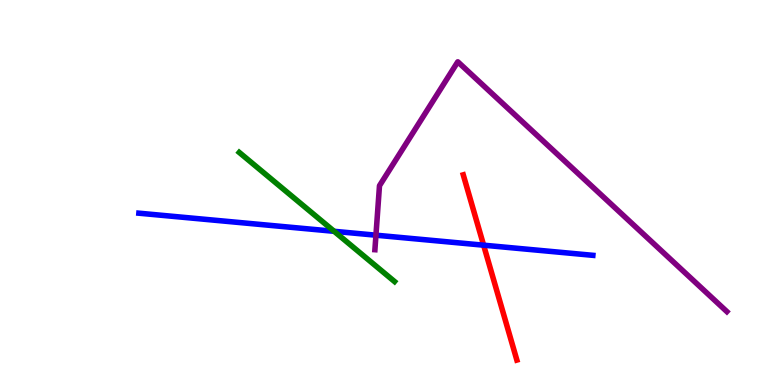[{'lines': ['blue', 'red'], 'intersections': [{'x': 6.24, 'y': 3.63}]}, {'lines': ['green', 'red'], 'intersections': []}, {'lines': ['purple', 'red'], 'intersections': []}, {'lines': ['blue', 'green'], 'intersections': [{'x': 4.31, 'y': 3.99}]}, {'lines': ['blue', 'purple'], 'intersections': [{'x': 4.85, 'y': 3.89}]}, {'lines': ['green', 'purple'], 'intersections': []}]